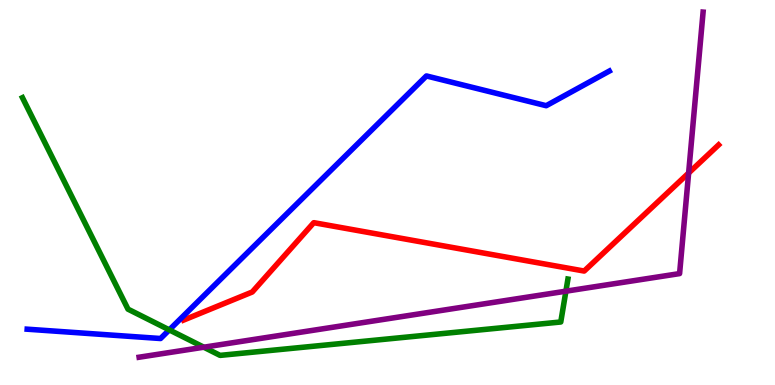[{'lines': ['blue', 'red'], 'intersections': []}, {'lines': ['green', 'red'], 'intersections': []}, {'lines': ['purple', 'red'], 'intersections': [{'x': 8.89, 'y': 5.51}]}, {'lines': ['blue', 'green'], 'intersections': [{'x': 2.18, 'y': 1.43}]}, {'lines': ['blue', 'purple'], 'intersections': []}, {'lines': ['green', 'purple'], 'intersections': [{'x': 2.63, 'y': 0.982}, {'x': 7.3, 'y': 2.44}]}]